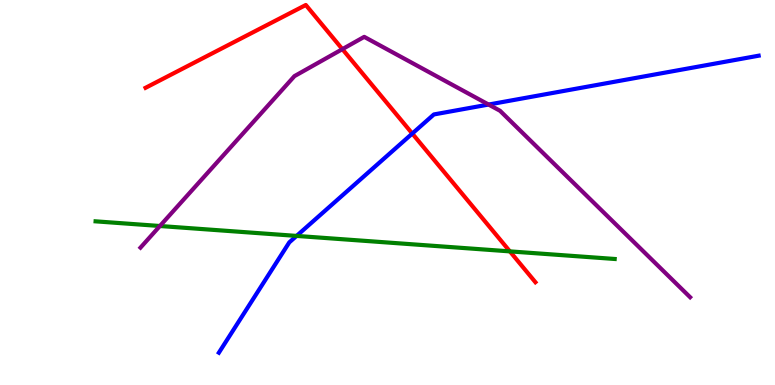[{'lines': ['blue', 'red'], 'intersections': [{'x': 5.32, 'y': 6.53}]}, {'lines': ['green', 'red'], 'intersections': [{'x': 6.58, 'y': 3.47}]}, {'lines': ['purple', 'red'], 'intersections': [{'x': 4.42, 'y': 8.72}]}, {'lines': ['blue', 'green'], 'intersections': [{'x': 3.83, 'y': 3.87}]}, {'lines': ['blue', 'purple'], 'intersections': [{'x': 6.3, 'y': 7.28}]}, {'lines': ['green', 'purple'], 'intersections': [{'x': 2.06, 'y': 4.13}]}]